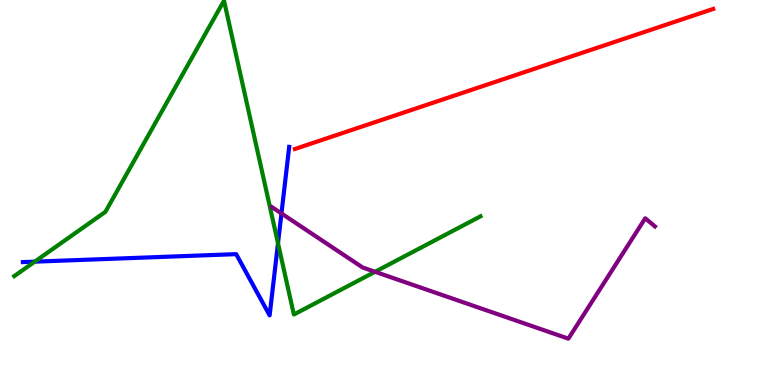[{'lines': ['blue', 'red'], 'intersections': []}, {'lines': ['green', 'red'], 'intersections': []}, {'lines': ['purple', 'red'], 'intersections': []}, {'lines': ['blue', 'green'], 'intersections': [{'x': 0.448, 'y': 3.2}, {'x': 3.59, 'y': 3.68}]}, {'lines': ['blue', 'purple'], 'intersections': [{'x': 3.63, 'y': 4.46}]}, {'lines': ['green', 'purple'], 'intersections': [{'x': 4.84, 'y': 2.94}]}]